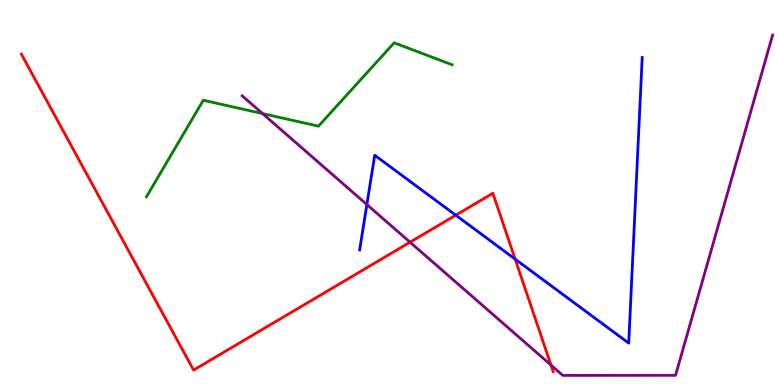[{'lines': ['blue', 'red'], 'intersections': [{'x': 5.88, 'y': 4.41}, {'x': 6.65, 'y': 3.27}]}, {'lines': ['green', 'red'], 'intersections': []}, {'lines': ['purple', 'red'], 'intersections': [{'x': 5.29, 'y': 3.71}, {'x': 7.11, 'y': 0.517}]}, {'lines': ['blue', 'green'], 'intersections': []}, {'lines': ['blue', 'purple'], 'intersections': [{'x': 4.73, 'y': 4.69}]}, {'lines': ['green', 'purple'], 'intersections': [{'x': 3.39, 'y': 7.05}]}]